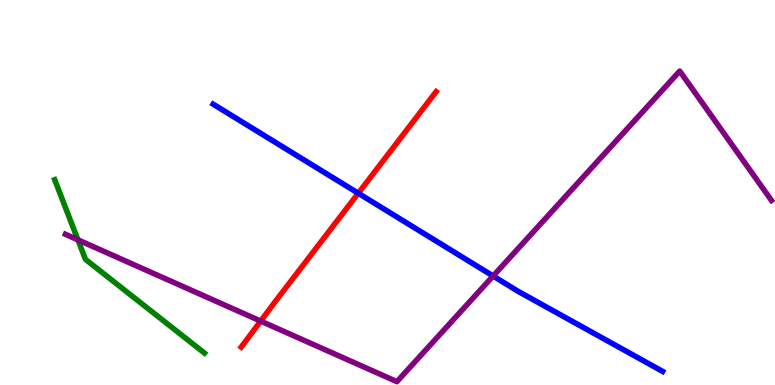[{'lines': ['blue', 'red'], 'intersections': [{'x': 4.62, 'y': 4.98}]}, {'lines': ['green', 'red'], 'intersections': []}, {'lines': ['purple', 'red'], 'intersections': [{'x': 3.36, 'y': 1.66}]}, {'lines': ['blue', 'green'], 'intersections': []}, {'lines': ['blue', 'purple'], 'intersections': [{'x': 6.36, 'y': 2.83}]}, {'lines': ['green', 'purple'], 'intersections': [{'x': 1.01, 'y': 3.77}]}]